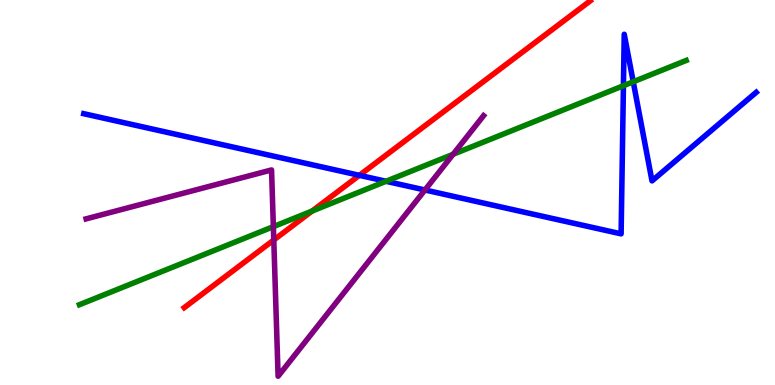[{'lines': ['blue', 'red'], 'intersections': [{'x': 4.64, 'y': 5.45}]}, {'lines': ['green', 'red'], 'intersections': [{'x': 4.03, 'y': 4.52}]}, {'lines': ['purple', 'red'], 'intersections': [{'x': 3.53, 'y': 3.77}]}, {'lines': ['blue', 'green'], 'intersections': [{'x': 4.98, 'y': 5.29}, {'x': 8.04, 'y': 7.77}, {'x': 8.17, 'y': 7.88}]}, {'lines': ['blue', 'purple'], 'intersections': [{'x': 5.48, 'y': 5.07}]}, {'lines': ['green', 'purple'], 'intersections': [{'x': 3.53, 'y': 4.11}, {'x': 5.85, 'y': 5.99}]}]